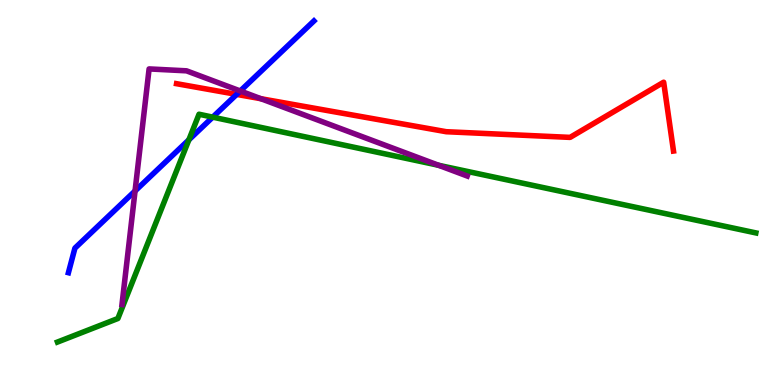[{'lines': ['blue', 'red'], 'intersections': [{'x': 3.05, 'y': 7.55}]}, {'lines': ['green', 'red'], 'intersections': []}, {'lines': ['purple', 'red'], 'intersections': [{'x': 3.37, 'y': 7.44}]}, {'lines': ['blue', 'green'], 'intersections': [{'x': 2.44, 'y': 6.37}, {'x': 2.74, 'y': 6.96}]}, {'lines': ['blue', 'purple'], 'intersections': [{'x': 1.74, 'y': 5.04}, {'x': 3.1, 'y': 7.64}]}, {'lines': ['green', 'purple'], 'intersections': [{'x': 5.66, 'y': 5.71}]}]